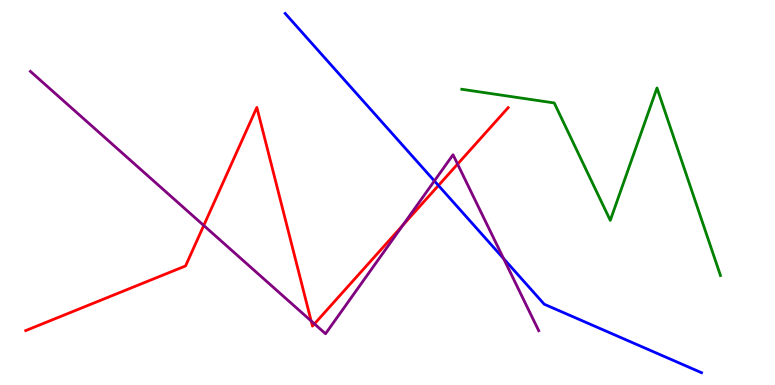[{'lines': ['blue', 'red'], 'intersections': [{'x': 5.66, 'y': 5.18}]}, {'lines': ['green', 'red'], 'intersections': []}, {'lines': ['purple', 'red'], 'intersections': [{'x': 2.63, 'y': 4.14}, {'x': 4.01, 'y': 1.66}, {'x': 4.06, 'y': 1.59}, {'x': 5.2, 'y': 4.15}, {'x': 5.9, 'y': 5.74}]}, {'lines': ['blue', 'green'], 'intersections': []}, {'lines': ['blue', 'purple'], 'intersections': [{'x': 5.61, 'y': 5.3}, {'x': 6.5, 'y': 3.28}]}, {'lines': ['green', 'purple'], 'intersections': []}]